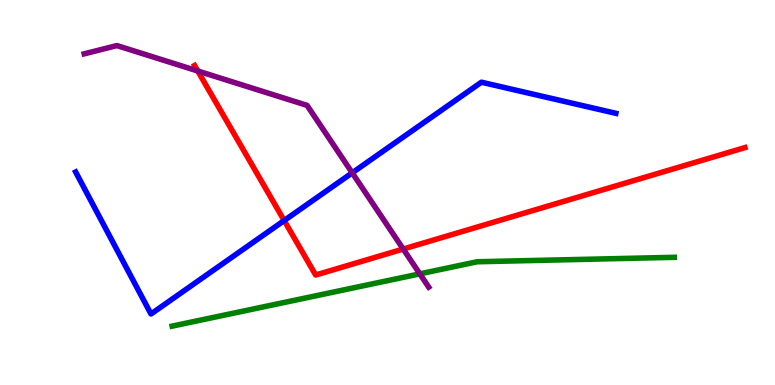[{'lines': ['blue', 'red'], 'intersections': [{'x': 3.67, 'y': 4.27}]}, {'lines': ['green', 'red'], 'intersections': []}, {'lines': ['purple', 'red'], 'intersections': [{'x': 2.55, 'y': 8.16}, {'x': 5.2, 'y': 3.53}]}, {'lines': ['blue', 'green'], 'intersections': []}, {'lines': ['blue', 'purple'], 'intersections': [{'x': 4.54, 'y': 5.51}]}, {'lines': ['green', 'purple'], 'intersections': [{'x': 5.42, 'y': 2.89}]}]